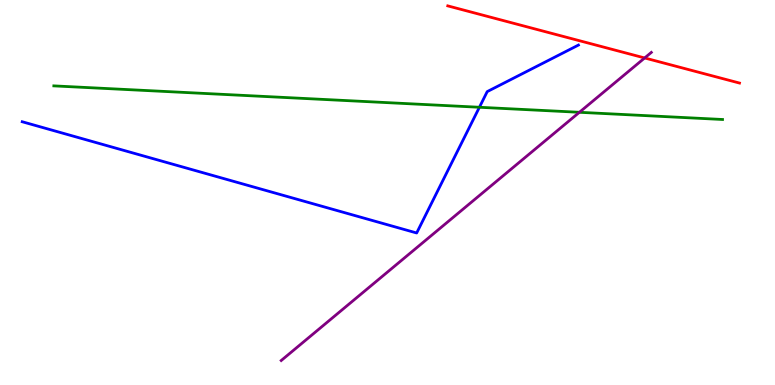[{'lines': ['blue', 'red'], 'intersections': []}, {'lines': ['green', 'red'], 'intersections': []}, {'lines': ['purple', 'red'], 'intersections': [{'x': 8.32, 'y': 8.49}]}, {'lines': ['blue', 'green'], 'intersections': [{'x': 6.19, 'y': 7.21}]}, {'lines': ['blue', 'purple'], 'intersections': []}, {'lines': ['green', 'purple'], 'intersections': [{'x': 7.48, 'y': 7.08}]}]